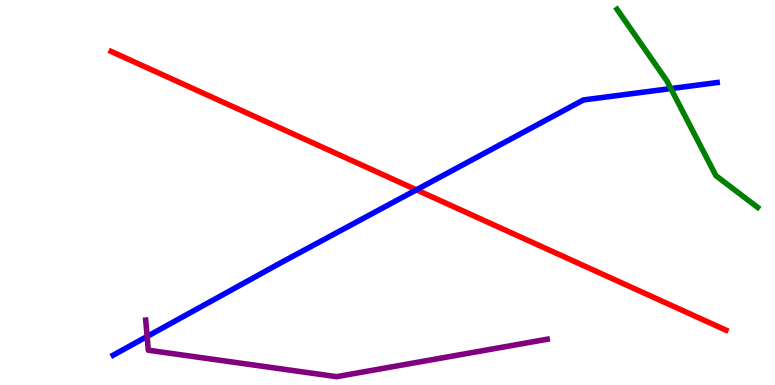[{'lines': ['blue', 'red'], 'intersections': [{'x': 5.37, 'y': 5.07}]}, {'lines': ['green', 'red'], 'intersections': []}, {'lines': ['purple', 'red'], 'intersections': []}, {'lines': ['blue', 'green'], 'intersections': [{'x': 8.66, 'y': 7.7}]}, {'lines': ['blue', 'purple'], 'intersections': [{'x': 1.9, 'y': 1.26}]}, {'lines': ['green', 'purple'], 'intersections': []}]